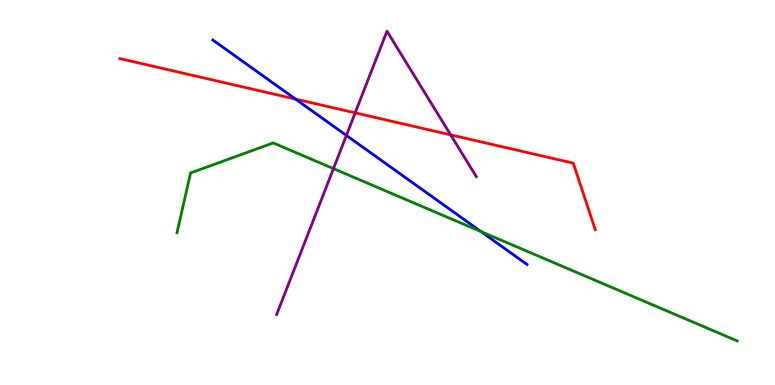[{'lines': ['blue', 'red'], 'intersections': [{'x': 3.81, 'y': 7.43}]}, {'lines': ['green', 'red'], 'intersections': []}, {'lines': ['purple', 'red'], 'intersections': [{'x': 4.58, 'y': 7.07}, {'x': 5.82, 'y': 6.5}]}, {'lines': ['blue', 'green'], 'intersections': [{'x': 6.21, 'y': 3.98}]}, {'lines': ['blue', 'purple'], 'intersections': [{'x': 4.47, 'y': 6.48}]}, {'lines': ['green', 'purple'], 'intersections': [{'x': 4.3, 'y': 5.62}]}]